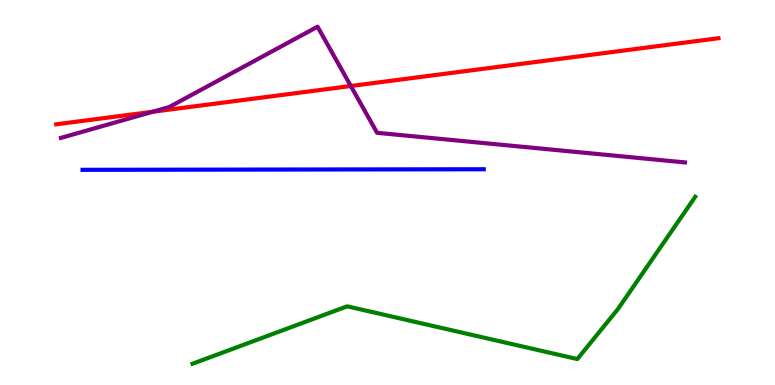[{'lines': ['blue', 'red'], 'intersections': []}, {'lines': ['green', 'red'], 'intersections': []}, {'lines': ['purple', 'red'], 'intersections': [{'x': 1.97, 'y': 7.1}, {'x': 4.53, 'y': 7.77}]}, {'lines': ['blue', 'green'], 'intersections': []}, {'lines': ['blue', 'purple'], 'intersections': []}, {'lines': ['green', 'purple'], 'intersections': []}]